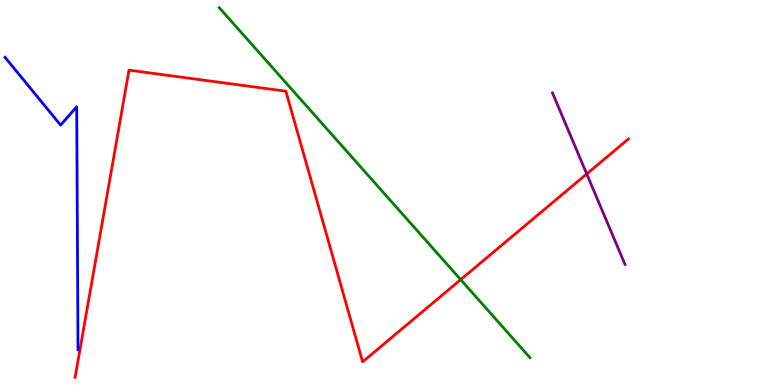[{'lines': ['blue', 'red'], 'intersections': []}, {'lines': ['green', 'red'], 'intersections': [{'x': 5.94, 'y': 2.74}]}, {'lines': ['purple', 'red'], 'intersections': [{'x': 7.57, 'y': 5.48}]}, {'lines': ['blue', 'green'], 'intersections': []}, {'lines': ['blue', 'purple'], 'intersections': []}, {'lines': ['green', 'purple'], 'intersections': []}]